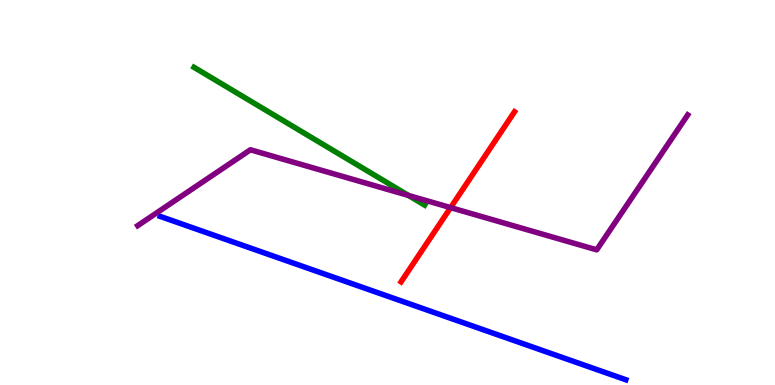[{'lines': ['blue', 'red'], 'intersections': []}, {'lines': ['green', 'red'], 'intersections': []}, {'lines': ['purple', 'red'], 'intersections': [{'x': 5.81, 'y': 4.61}]}, {'lines': ['blue', 'green'], 'intersections': []}, {'lines': ['blue', 'purple'], 'intersections': []}, {'lines': ['green', 'purple'], 'intersections': [{'x': 5.27, 'y': 4.92}]}]